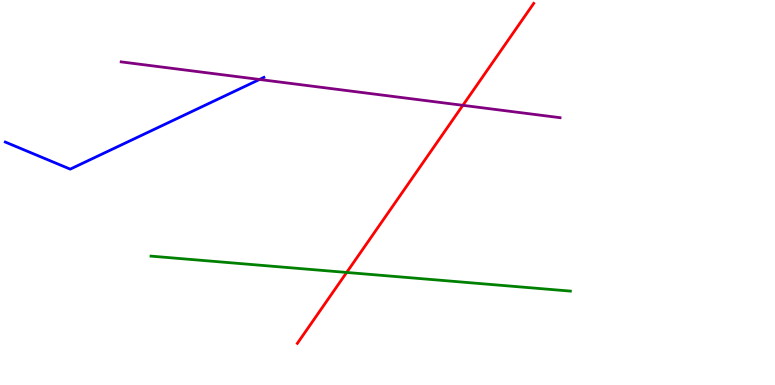[{'lines': ['blue', 'red'], 'intersections': []}, {'lines': ['green', 'red'], 'intersections': [{'x': 4.47, 'y': 2.92}]}, {'lines': ['purple', 'red'], 'intersections': [{'x': 5.97, 'y': 7.26}]}, {'lines': ['blue', 'green'], 'intersections': []}, {'lines': ['blue', 'purple'], 'intersections': [{'x': 3.35, 'y': 7.94}]}, {'lines': ['green', 'purple'], 'intersections': []}]